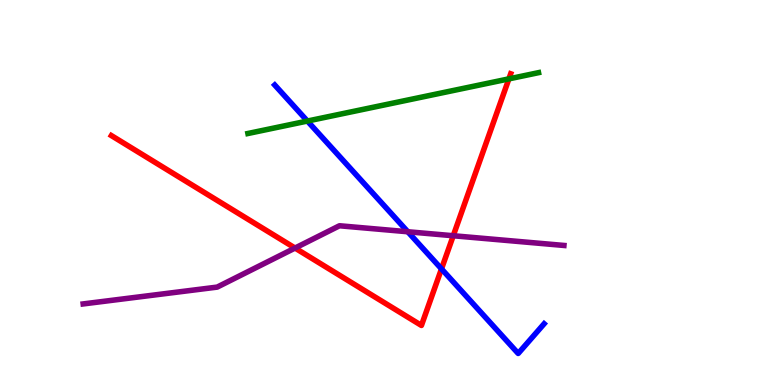[{'lines': ['blue', 'red'], 'intersections': [{'x': 5.7, 'y': 3.02}]}, {'lines': ['green', 'red'], 'intersections': [{'x': 6.57, 'y': 7.95}]}, {'lines': ['purple', 'red'], 'intersections': [{'x': 3.81, 'y': 3.56}, {'x': 5.85, 'y': 3.88}]}, {'lines': ['blue', 'green'], 'intersections': [{'x': 3.97, 'y': 6.86}]}, {'lines': ['blue', 'purple'], 'intersections': [{'x': 5.26, 'y': 3.98}]}, {'lines': ['green', 'purple'], 'intersections': []}]